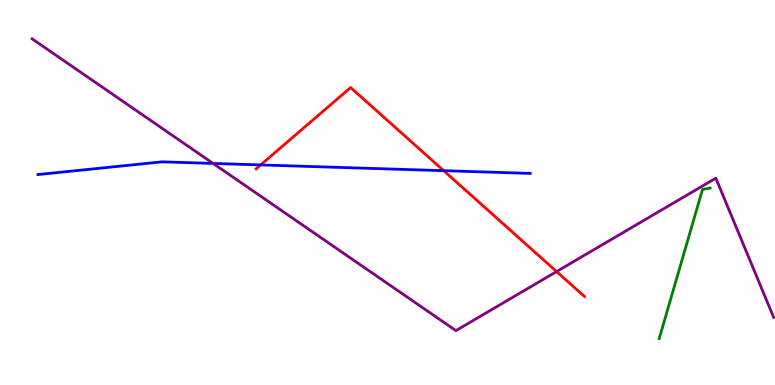[{'lines': ['blue', 'red'], 'intersections': [{'x': 3.36, 'y': 5.72}, {'x': 5.73, 'y': 5.57}]}, {'lines': ['green', 'red'], 'intersections': []}, {'lines': ['purple', 'red'], 'intersections': [{'x': 7.18, 'y': 2.95}]}, {'lines': ['blue', 'green'], 'intersections': []}, {'lines': ['blue', 'purple'], 'intersections': [{'x': 2.75, 'y': 5.75}]}, {'lines': ['green', 'purple'], 'intersections': []}]